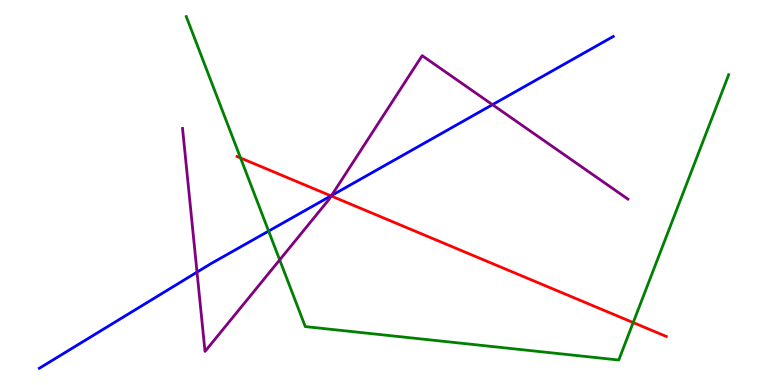[{'lines': ['blue', 'red'], 'intersections': [{'x': 4.27, 'y': 4.91}]}, {'lines': ['green', 'red'], 'intersections': [{'x': 3.1, 'y': 5.9}, {'x': 8.17, 'y': 1.62}]}, {'lines': ['purple', 'red'], 'intersections': [{'x': 4.27, 'y': 4.91}]}, {'lines': ['blue', 'green'], 'intersections': [{'x': 3.47, 'y': 4.0}]}, {'lines': ['blue', 'purple'], 'intersections': [{'x': 2.54, 'y': 2.93}, {'x': 4.28, 'y': 4.92}, {'x': 6.35, 'y': 7.28}]}, {'lines': ['green', 'purple'], 'intersections': [{'x': 3.61, 'y': 3.25}]}]